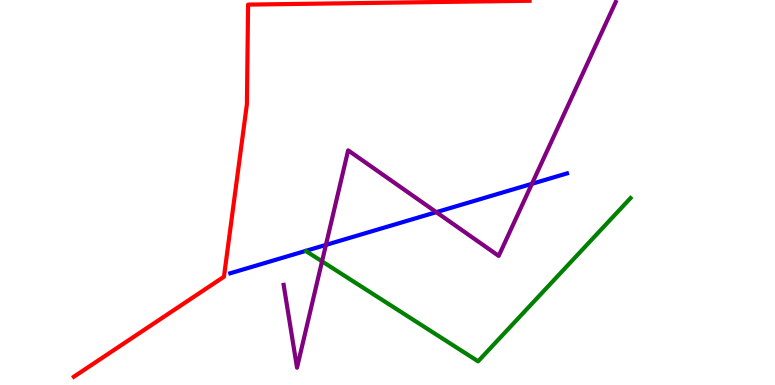[{'lines': ['blue', 'red'], 'intersections': []}, {'lines': ['green', 'red'], 'intersections': []}, {'lines': ['purple', 'red'], 'intersections': []}, {'lines': ['blue', 'green'], 'intersections': []}, {'lines': ['blue', 'purple'], 'intersections': [{'x': 4.21, 'y': 3.64}, {'x': 5.63, 'y': 4.49}, {'x': 6.86, 'y': 5.23}]}, {'lines': ['green', 'purple'], 'intersections': [{'x': 4.16, 'y': 3.21}]}]